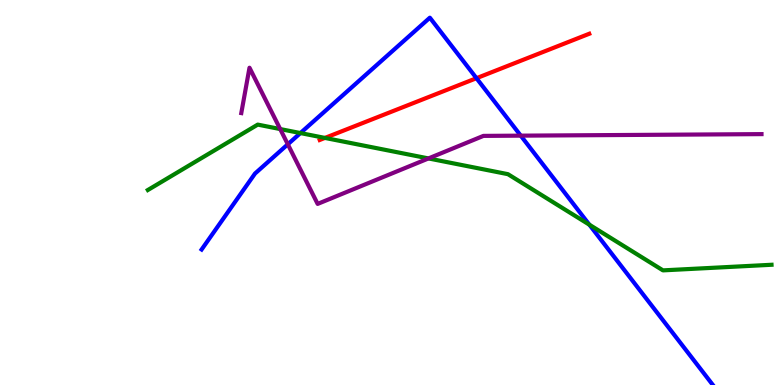[{'lines': ['blue', 'red'], 'intersections': [{'x': 6.15, 'y': 7.97}]}, {'lines': ['green', 'red'], 'intersections': [{'x': 4.19, 'y': 6.42}]}, {'lines': ['purple', 'red'], 'intersections': []}, {'lines': ['blue', 'green'], 'intersections': [{'x': 3.88, 'y': 6.54}, {'x': 7.6, 'y': 4.16}]}, {'lines': ['blue', 'purple'], 'intersections': [{'x': 3.71, 'y': 6.25}, {'x': 6.72, 'y': 6.48}]}, {'lines': ['green', 'purple'], 'intersections': [{'x': 3.62, 'y': 6.65}, {'x': 5.53, 'y': 5.88}]}]